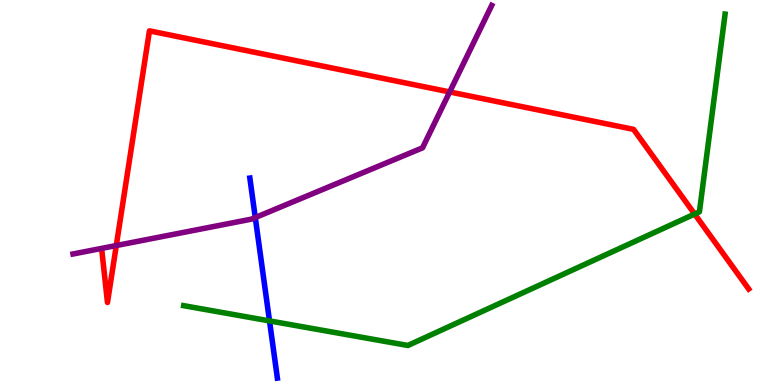[{'lines': ['blue', 'red'], 'intersections': []}, {'lines': ['green', 'red'], 'intersections': [{'x': 8.96, 'y': 4.44}]}, {'lines': ['purple', 'red'], 'intersections': [{'x': 1.5, 'y': 3.62}, {'x': 5.8, 'y': 7.61}]}, {'lines': ['blue', 'green'], 'intersections': [{'x': 3.48, 'y': 1.66}]}, {'lines': ['blue', 'purple'], 'intersections': [{'x': 3.29, 'y': 4.35}]}, {'lines': ['green', 'purple'], 'intersections': []}]